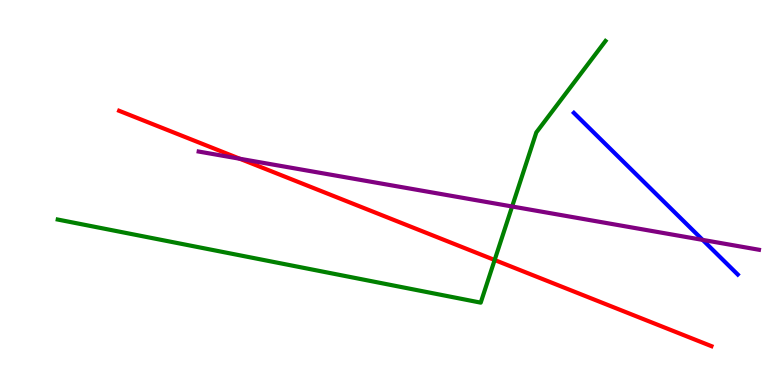[{'lines': ['blue', 'red'], 'intersections': []}, {'lines': ['green', 'red'], 'intersections': [{'x': 6.38, 'y': 3.25}]}, {'lines': ['purple', 'red'], 'intersections': [{'x': 3.09, 'y': 5.88}]}, {'lines': ['blue', 'green'], 'intersections': []}, {'lines': ['blue', 'purple'], 'intersections': [{'x': 9.07, 'y': 3.77}]}, {'lines': ['green', 'purple'], 'intersections': [{'x': 6.61, 'y': 4.64}]}]